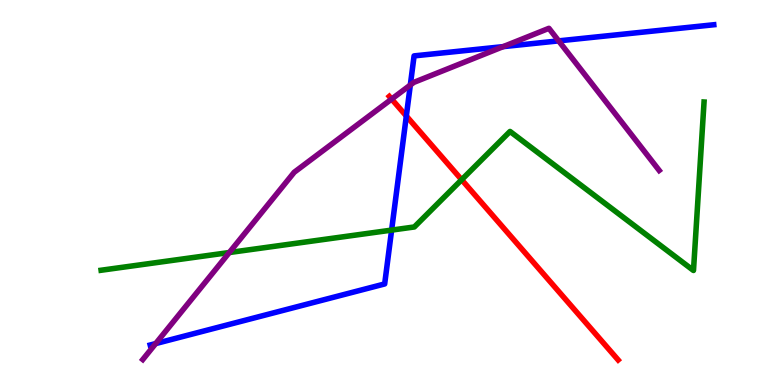[{'lines': ['blue', 'red'], 'intersections': [{'x': 5.24, 'y': 6.99}]}, {'lines': ['green', 'red'], 'intersections': [{'x': 5.96, 'y': 5.33}]}, {'lines': ['purple', 'red'], 'intersections': [{'x': 5.05, 'y': 7.43}]}, {'lines': ['blue', 'green'], 'intersections': [{'x': 5.05, 'y': 4.02}]}, {'lines': ['blue', 'purple'], 'intersections': [{'x': 2.01, 'y': 1.08}, {'x': 5.29, 'y': 7.79}, {'x': 6.49, 'y': 8.79}, {'x': 7.21, 'y': 8.94}]}, {'lines': ['green', 'purple'], 'intersections': [{'x': 2.96, 'y': 3.44}]}]